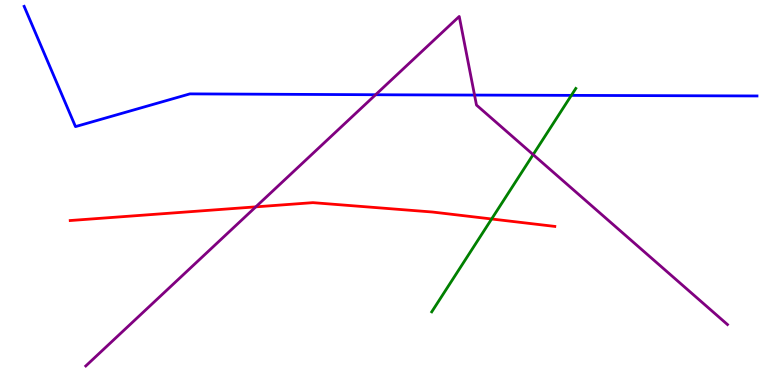[{'lines': ['blue', 'red'], 'intersections': []}, {'lines': ['green', 'red'], 'intersections': [{'x': 6.34, 'y': 4.31}]}, {'lines': ['purple', 'red'], 'intersections': [{'x': 3.3, 'y': 4.63}]}, {'lines': ['blue', 'green'], 'intersections': [{'x': 7.37, 'y': 7.52}]}, {'lines': ['blue', 'purple'], 'intersections': [{'x': 4.85, 'y': 7.54}, {'x': 6.12, 'y': 7.53}]}, {'lines': ['green', 'purple'], 'intersections': [{'x': 6.88, 'y': 5.98}]}]